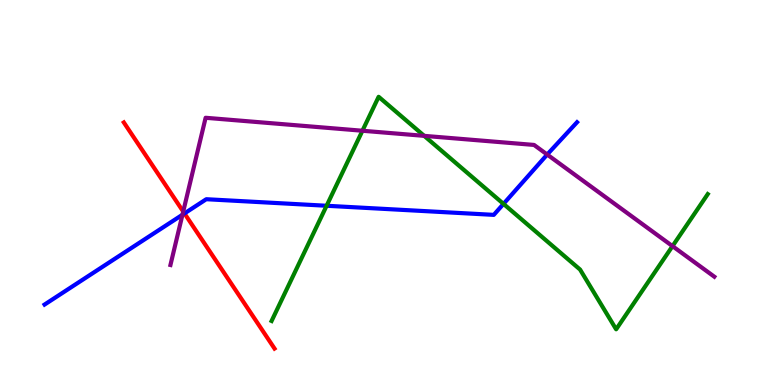[{'lines': ['blue', 'red'], 'intersections': [{'x': 2.38, 'y': 4.46}]}, {'lines': ['green', 'red'], 'intersections': []}, {'lines': ['purple', 'red'], 'intersections': [{'x': 2.36, 'y': 4.51}]}, {'lines': ['blue', 'green'], 'intersections': [{'x': 4.21, 'y': 4.66}, {'x': 6.5, 'y': 4.7}]}, {'lines': ['blue', 'purple'], 'intersections': [{'x': 2.35, 'y': 4.42}, {'x': 7.06, 'y': 5.99}]}, {'lines': ['green', 'purple'], 'intersections': [{'x': 4.68, 'y': 6.6}, {'x': 5.47, 'y': 6.47}, {'x': 8.68, 'y': 3.61}]}]